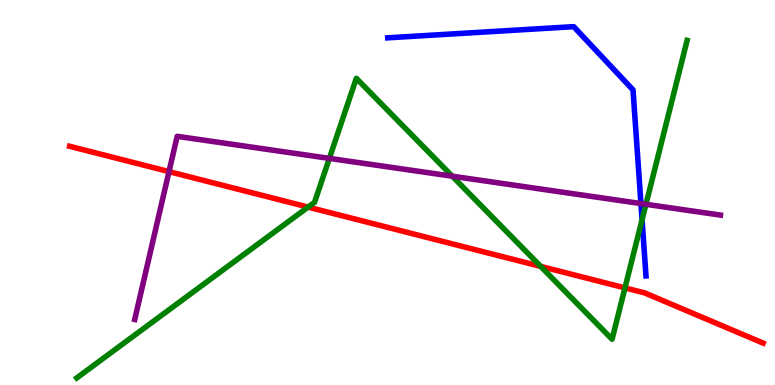[{'lines': ['blue', 'red'], 'intersections': []}, {'lines': ['green', 'red'], 'intersections': [{'x': 3.98, 'y': 4.62}, {'x': 6.98, 'y': 3.08}, {'x': 8.06, 'y': 2.52}]}, {'lines': ['purple', 'red'], 'intersections': [{'x': 2.18, 'y': 5.54}]}, {'lines': ['blue', 'green'], 'intersections': [{'x': 8.28, 'y': 4.29}]}, {'lines': ['blue', 'purple'], 'intersections': [{'x': 8.27, 'y': 4.71}]}, {'lines': ['green', 'purple'], 'intersections': [{'x': 4.25, 'y': 5.89}, {'x': 5.84, 'y': 5.42}, {'x': 8.33, 'y': 4.69}]}]